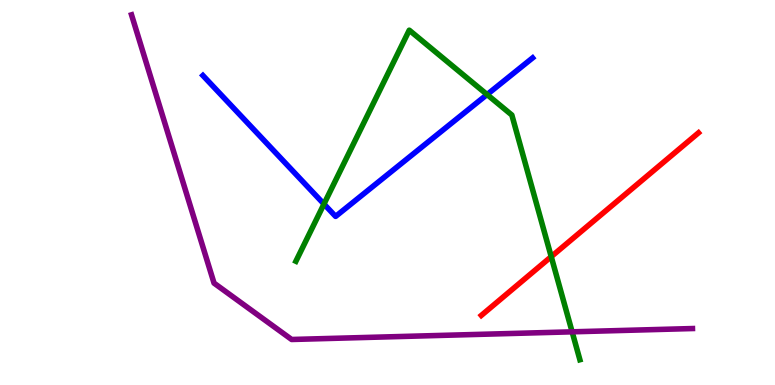[{'lines': ['blue', 'red'], 'intersections': []}, {'lines': ['green', 'red'], 'intersections': [{'x': 7.11, 'y': 3.33}]}, {'lines': ['purple', 'red'], 'intersections': []}, {'lines': ['blue', 'green'], 'intersections': [{'x': 4.18, 'y': 4.7}, {'x': 6.28, 'y': 7.54}]}, {'lines': ['blue', 'purple'], 'intersections': []}, {'lines': ['green', 'purple'], 'intersections': [{'x': 7.38, 'y': 1.38}]}]